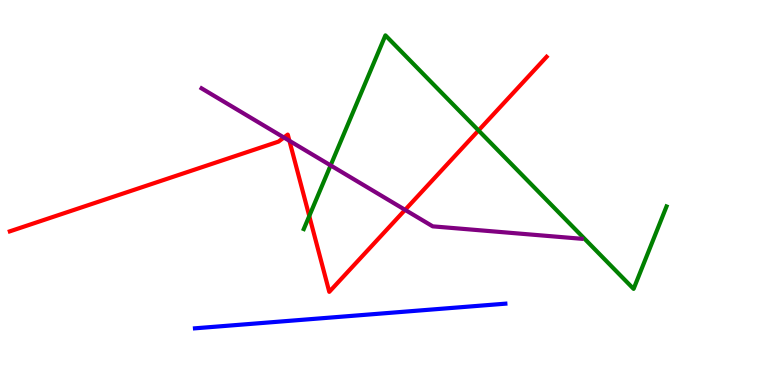[{'lines': ['blue', 'red'], 'intersections': []}, {'lines': ['green', 'red'], 'intersections': [{'x': 3.99, 'y': 4.39}, {'x': 6.17, 'y': 6.61}]}, {'lines': ['purple', 'red'], 'intersections': [{'x': 3.66, 'y': 6.43}, {'x': 3.73, 'y': 6.34}, {'x': 5.23, 'y': 4.55}]}, {'lines': ['blue', 'green'], 'intersections': []}, {'lines': ['blue', 'purple'], 'intersections': []}, {'lines': ['green', 'purple'], 'intersections': [{'x': 4.27, 'y': 5.7}]}]